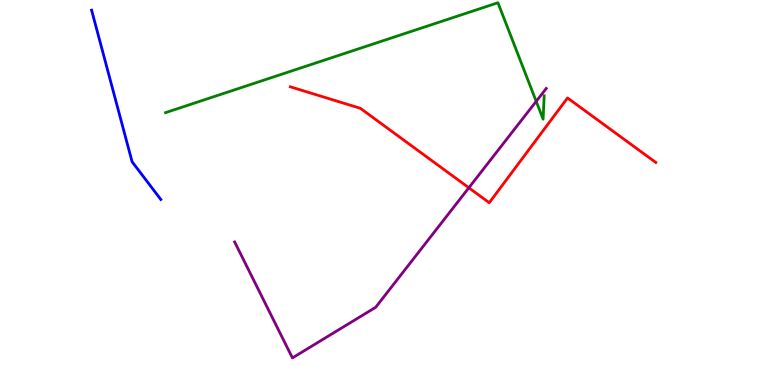[{'lines': ['blue', 'red'], 'intersections': []}, {'lines': ['green', 'red'], 'intersections': []}, {'lines': ['purple', 'red'], 'intersections': [{'x': 6.05, 'y': 5.12}]}, {'lines': ['blue', 'green'], 'intersections': []}, {'lines': ['blue', 'purple'], 'intersections': []}, {'lines': ['green', 'purple'], 'intersections': [{'x': 6.92, 'y': 7.37}]}]